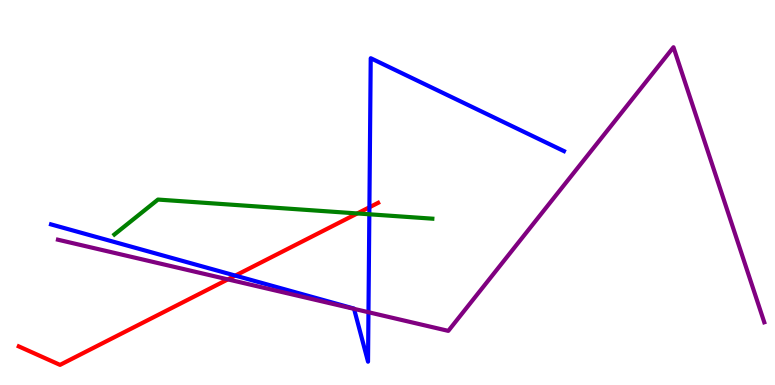[{'lines': ['blue', 'red'], 'intersections': [{'x': 3.04, 'y': 2.84}, {'x': 4.77, 'y': 4.62}]}, {'lines': ['green', 'red'], 'intersections': [{'x': 4.61, 'y': 4.46}]}, {'lines': ['purple', 'red'], 'intersections': [{'x': 2.94, 'y': 2.74}]}, {'lines': ['blue', 'green'], 'intersections': [{'x': 4.77, 'y': 4.43}]}, {'lines': ['blue', 'purple'], 'intersections': [{'x': 4.57, 'y': 1.98}, {'x': 4.75, 'y': 1.89}]}, {'lines': ['green', 'purple'], 'intersections': []}]